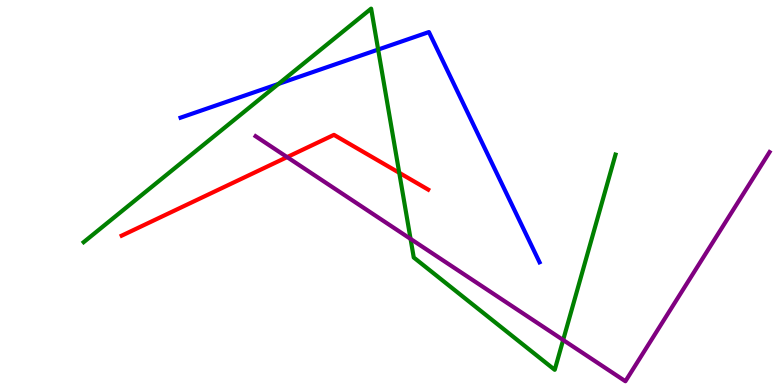[{'lines': ['blue', 'red'], 'intersections': []}, {'lines': ['green', 'red'], 'intersections': [{'x': 5.15, 'y': 5.51}]}, {'lines': ['purple', 'red'], 'intersections': [{'x': 3.7, 'y': 5.92}]}, {'lines': ['blue', 'green'], 'intersections': [{'x': 3.59, 'y': 7.82}, {'x': 4.88, 'y': 8.71}]}, {'lines': ['blue', 'purple'], 'intersections': []}, {'lines': ['green', 'purple'], 'intersections': [{'x': 5.3, 'y': 3.79}, {'x': 7.27, 'y': 1.17}]}]